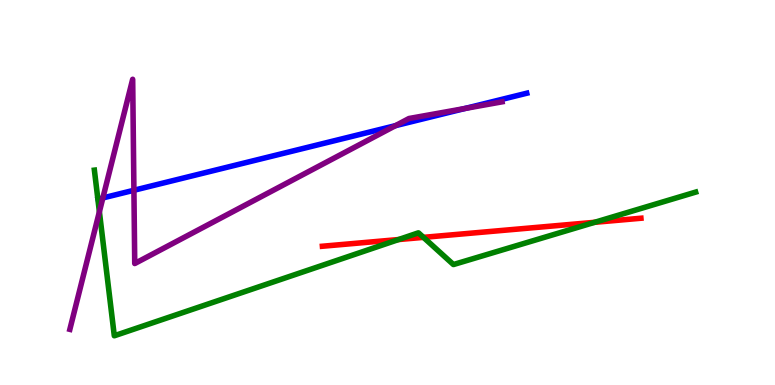[{'lines': ['blue', 'red'], 'intersections': []}, {'lines': ['green', 'red'], 'intersections': [{'x': 5.14, 'y': 3.78}, {'x': 5.46, 'y': 3.83}, {'x': 7.67, 'y': 4.23}]}, {'lines': ['purple', 'red'], 'intersections': []}, {'lines': ['blue', 'green'], 'intersections': []}, {'lines': ['blue', 'purple'], 'intersections': [{'x': 1.33, 'y': 4.86}, {'x': 1.73, 'y': 5.06}, {'x': 5.1, 'y': 6.74}, {'x': 6.0, 'y': 7.18}]}, {'lines': ['green', 'purple'], 'intersections': [{'x': 1.28, 'y': 4.5}]}]